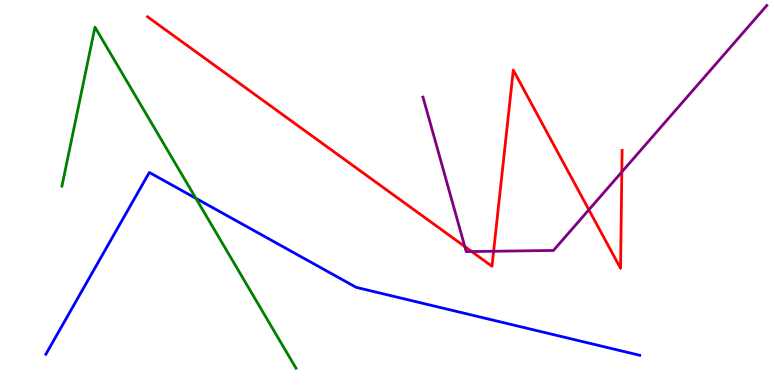[{'lines': ['blue', 'red'], 'intersections': []}, {'lines': ['green', 'red'], 'intersections': []}, {'lines': ['purple', 'red'], 'intersections': [{'x': 6.0, 'y': 3.6}, {'x': 6.09, 'y': 3.47}, {'x': 6.37, 'y': 3.47}, {'x': 7.6, 'y': 4.55}, {'x': 8.02, 'y': 5.53}]}, {'lines': ['blue', 'green'], 'intersections': [{'x': 2.53, 'y': 4.85}]}, {'lines': ['blue', 'purple'], 'intersections': []}, {'lines': ['green', 'purple'], 'intersections': []}]